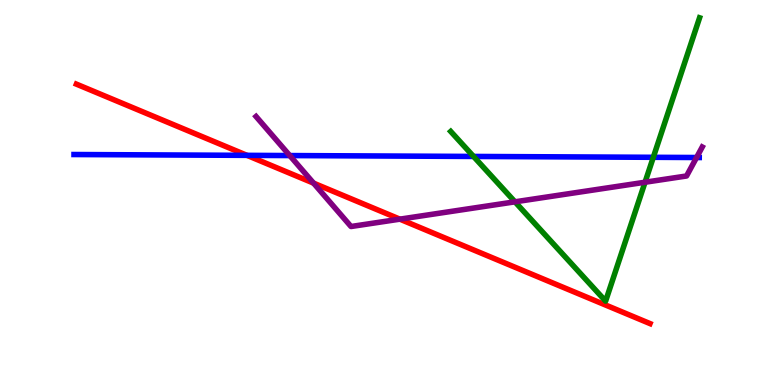[{'lines': ['blue', 'red'], 'intersections': [{'x': 3.19, 'y': 5.96}]}, {'lines': ['green', 'red'], 'intersections': []}, {'lines': ['purple', 'red'], 'intersections': [{'x': 4.05, 'y': 5.24}, {'x': 5.16, 'y': 4.31}]}, {'lines': ['blue', 'green'], 'intersections': [{'x': 6.11, 'y': 5.94}, {'x': 8.43, 'y': 5.91}]}, {'lines': ['blue', 'purple'], 'intersections': [{'x': 3.74, 'y': 5.96}, {'x': 8.99, 'y': 5.91}]}, {'lines': ['green', 'purple'], 'intersections': [{'x': 6.64, 'y': 4.76}, {'x': 8.32, 'y': 5.27}]}]